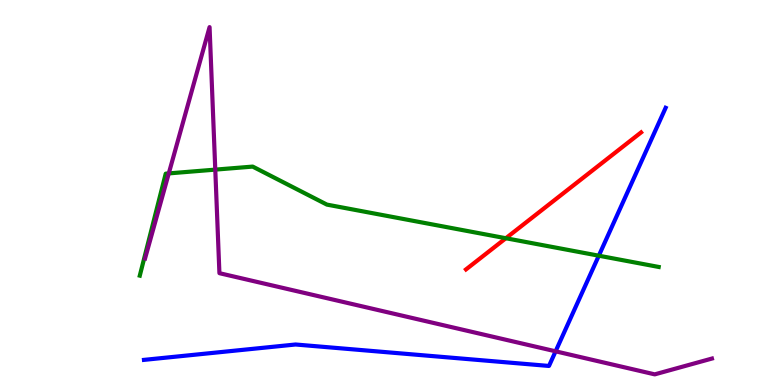[{'lines': ['blue', 'red'], 'intersections': []}, {'lines': ['green', 'red'], 'intersections': [{'x': 6.53, 'y': 3.81}]}, {'lines': ['purple', 'red'], 'intersections': []}, {'lines': ['blue', 'green'], 'intersections': [{'x': 7.73, 'y': 3.36}]}, {'lines': ['blue', 'purple'], 'intersections': [{'x': 7.17, 'y': 0.875}]}, {'lines': ['green', 'purple'], 'intersections': [{'x': 2.18, 'y': 5.5}, {'x': 2.78, 'y': 5.59}]}]